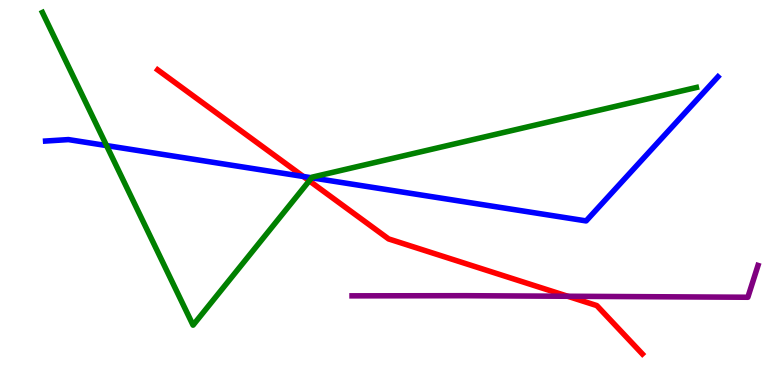[{'lines': ['blue', 'red'], 'intersections': [{'x': 3.91, 'y': 5.42}]}, {'lines': ['green', 'red'], 'intersections': [{'x': 3.99, 'y': 5.3}]}, {'lines': ['purple', 'red'], 'intersections': [{'x': 7.33, 'y': 2.3}]}, {'lines': ['blue', 'green'], 'intersections': [{'x': 1.37, 'y': 6.22}, {'x': 4.02, 'y': 5.38}]}, {'lines': ['blue', 'purple'], 'intersections': []}, {'lines': ['green', 'purple'], 'intersections': []}]